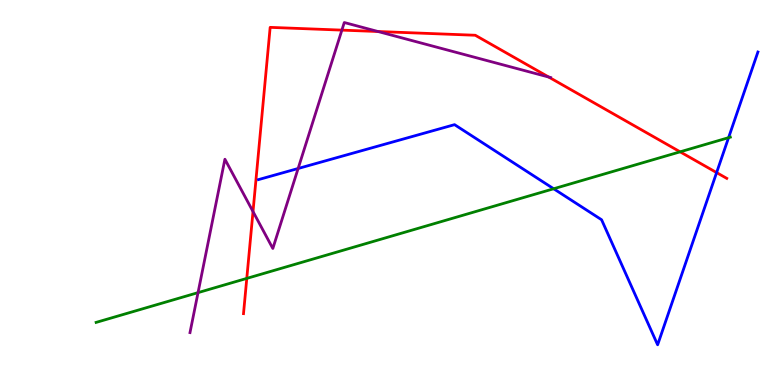[{'lines': ['blue', 'red'], 'intersections': [{'x': 9.25, 'y': 5.52}]}, {'lines': ['green', 'red'], 'intersections': [{'x': 3.18, 'y': 2.77}, {'x': 8.78, 'y': 6.06}]}, {'lines': ['purple', 'red'], 'intersections': [{'x': 3.26, 'y': 4.5}, {'x': 4.41, 'y': 9.22}, {'x': 4.88, 'y': 9.18}, {'x': 7.08, 'y': 8.0}]}, {'lines': ['blue', 'green'], 'intersections': [{'x': 7.14, 'y': 5.1}, {'x': 9.4, 'y': 6.42}]}, {'lines': ['blue', 'purple'], 'intersections': [{'x': 3.85, 'y': 5.62}]}, {'lines': ['green', 'purple'], 'intersections': [{'x': 2.56, 'y': 2.4}]}]